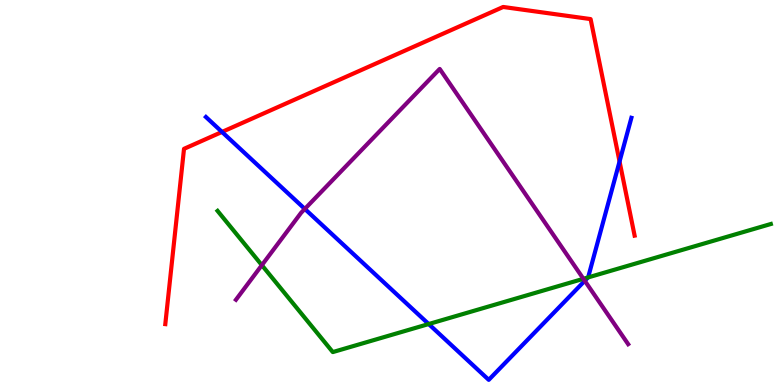[{'lines': ['blue', 'red'], 'intersections': [{'x': 2.86, 'y': 6.57}, {'x': 7.99, 'y': 5.8}]}, {'lines': ['green', 'red'], 'intersections': []}, {'lines': ['purple', 'red'], 'intersections': []}, {'lines': ['blue', 'green'], 'intersections': [{'x': 5.53, 'y': 1.58}, {'x': 7.59, 'y': 2.79}]}, {'lines': ['blue', 'purple'], 'intersections': [{'x': 3.93, 'y': 4.57}, {'x': 7.55, 'y': 2.71}]}, {'lines': ['green', 'purple'], 'intersections': [{'x': 3.38, 'y': 3.11}, {'x': 7.53, 'y': 2.76}]}]